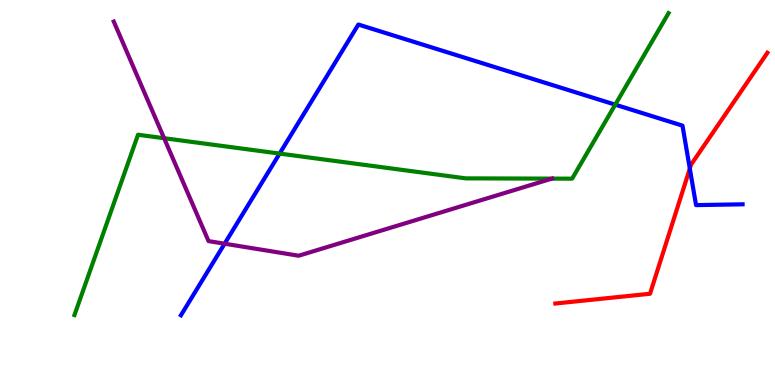[{'lines': ['blue', 'red'], 'intersections': [{'x': 8.9, 'y': 5.62}]}, {'lines': ['green', 'red'], 'intersections': []}, {'lines': ['purple', 'red'], 'intersections': []}, {'lines': ['blue', 'green'], 'intersections': [{'x': 3.61, 'y': 6.01}, {'x': 7.94, 'y': 7.28}]}, {'lines': ['blue', 'purple'], 'intersections': [{'x': 2.9, 'y': 3.67}]}, {'lines': ['green', 'purple'], 'intersections': [{'x': 2.12, 'y': 6.41}, {'x': 7.12, 'y': 5.36}]}]